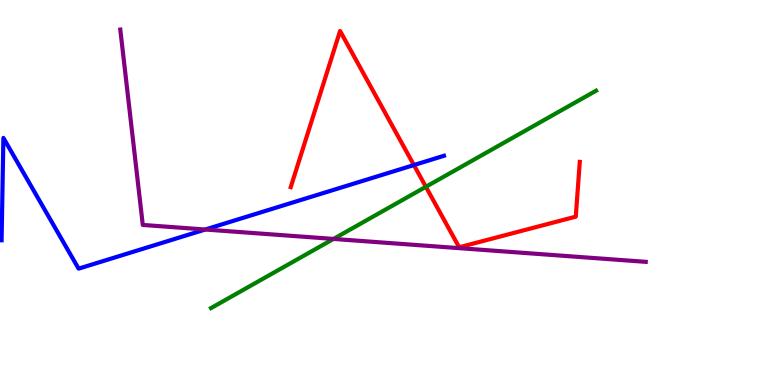[{'lines': ['blue', 'red'], 'intersections': [{'x': 5.34, 'y': 5.71}]}, {'lines': ['green', 'red'], 'intersections': [{'x': 5.5, 'y': 5.15}]}, {'lines': ['purple', 'red'], 'intersections': []}, {'lines': ['blue', 'green'], 'intersections': []}, {'lines': ['blue', 'purple'], 'intersections': [{'x': 2.65, 'y': 4.04}]}, {'lines': ['green', 'purple'], 'intersections': [{'x': 4.3, 'y': 3.79}]}]